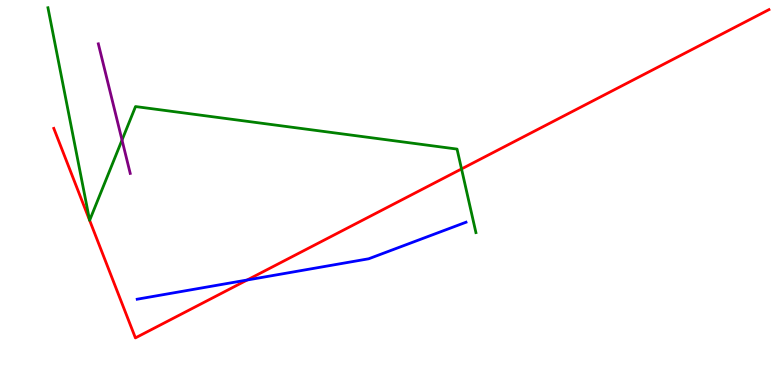[{'lines': ['blue', 'red'], 'intersections': [{'x': 3.19, 'y': 2.73}]}, {'lines': ['green', 'red'], 'intersections': [{'x': 1.16, 'y': 4.28}, {'x': 1.16, 'y': 4.28}, {'x': 5.96, 'y': 5.61}]}, {'lines': ['purple', 'red'], 'intersections': []}, {'lines': ['blue', 'green'], 'intersections': []}, {'lines': ['blue', 'purple'], 'intersections': []}, {'lines': ['green', 'purple'], 'intersections': [{'x': 1.57, 'y': 6.36}]}]